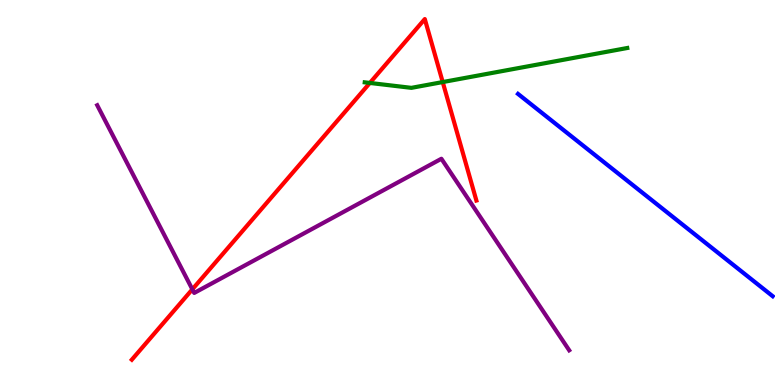[{'lines': ['blue', 'red'], 'intersections': []}, {'lines': ['green', 'red'], 'intersections': [{'x': 4.77, 'y': 7.85}, {'x': 5.71, 'y': 7.87}]}, {'lines': ['purple', 'red'], 'intersections': [{'x': 2.48, 'y': 2.48}]}, {'lines': ['blue', 'green'], 'intersections': []}, {'lines': ['blue', 'purple'], 'intersections': []}, {'lines': ['green', 'purple'], 'intersections': []}]